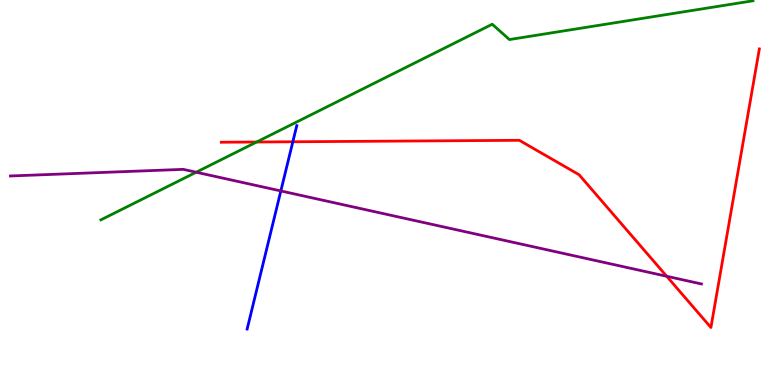[{'lines': ['blue', 'red'], 'intersections': [{'x': 3.78, 'y': 6.32}]}, {'lines': ['green', 'red'], 'intersections': [{'x': 3.31, 'y': 6.31}]}, {'lines': ['purple', 'red'], 'intersections': [{'x': 8.6, 'y': 2.82}]}, {'lines': ['blue', 'green'], 'intersections': []}, {'lines': ['blue', 'purple'], 'intersections': [{'x': 3.62, 'y': 5.04}]}, {'lines': ['green', 'purple'], 'intersections': [{'x': 2.53, 'y': 5.53}]}]